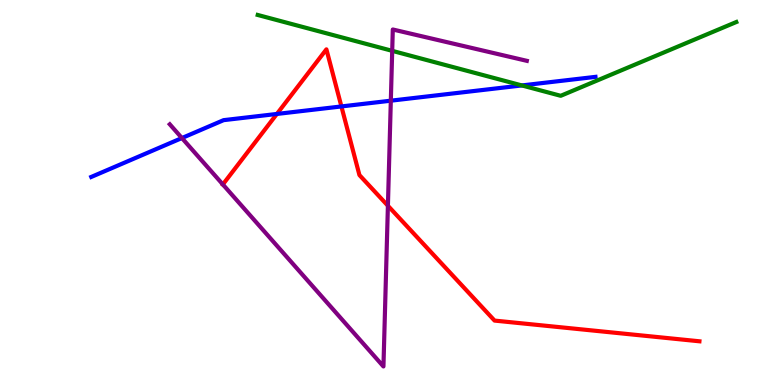[{'lines': ['blue', 'red'], 'intersections': [{'x': 3.57, 'y': 7.04}, {'x': 4.41, 'y': 7.24}]}, {'lines': ['green', 'red'], 'intersections': []}, {'lines': ['purple', 'red'], 'intersections': [{'x': 2.88, 'y': 5.21}, {'x': 5.01, 'y': 4.66}]}, {'lines': ['blue', 'green'], 'intersections': [{'x': 6.73, 'y': 7.78}]}, {'lines': ['blue', 'purple'], 'intersections': [{'x': 2.35, 'y': 6.41}, {'x': 5.04, 'y': 7.38}]}, {'lines': ['green', 'purple'], 'intersections': [{'x': 5.06, 'y': 8.68}]}]